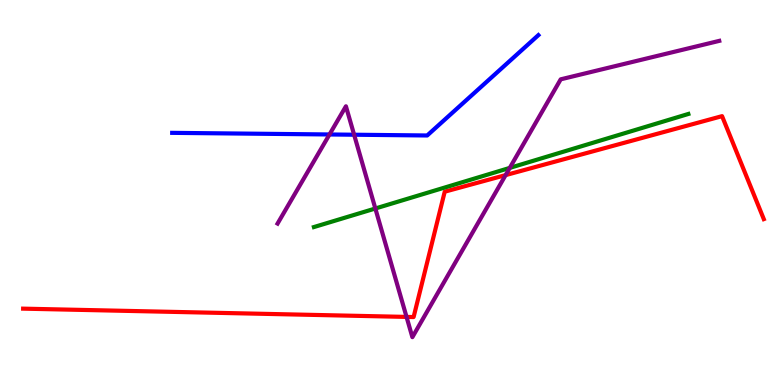[{'lines': ['blue', 'red'], 'intersections': []}, {'lines': ['green', 'red'], 'intersections': []}, {'lines': ['purple', 'red'], 'intersections': [{'x': 5.25, 'y': 1.77}, {'x': 6.52, 'y': 5.45}]}, {'lines': ['blue', 'green'], 'intersections': []}, {'lines': ['blue', 'purple'], 'intersections': [{'x': 4.25, 'y': 6.51}, {'x': 4.57, 'y': 6.5}]}, {'lines': ['green', 'purple'], 'intersections': [{'x': 4.84, 'y': 4.58}, {'x': 6.58, 'y': 5.64}]}]